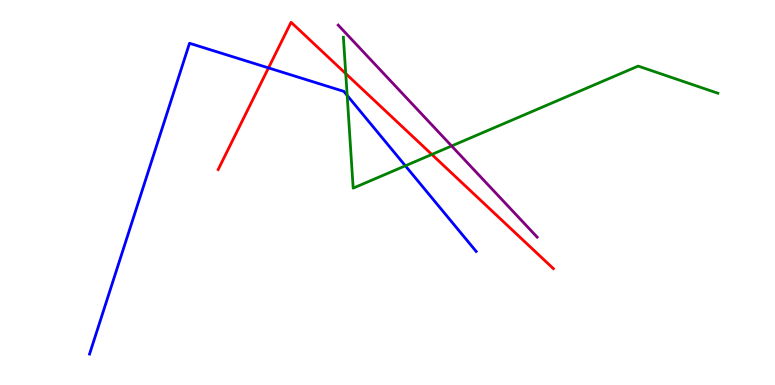[{'lines': ['blue', 'red'], 'intersections': [{'x': 3.46, 'y': 8.24}]}, {'lines': ['green', 'red'], 'intersections': [{'x': 4.46, 'y': 8.09}, {'x': 5.57, 'y': 5.99}]}, {'lines': ['purple', 'red'], 'intersections': []}, {'lines': ['blue', 'green'], 'intersections': [{'x': 4.48, 'y': 7.52}, {'x': 5.23, 'y': 5.69}]}, {'lines': ['blue', 'purple'], 'intersections': []}, {'lines': ['green', 'purple'], 'intersections': [{'x': 5.83, 'y': 6.21}]}]